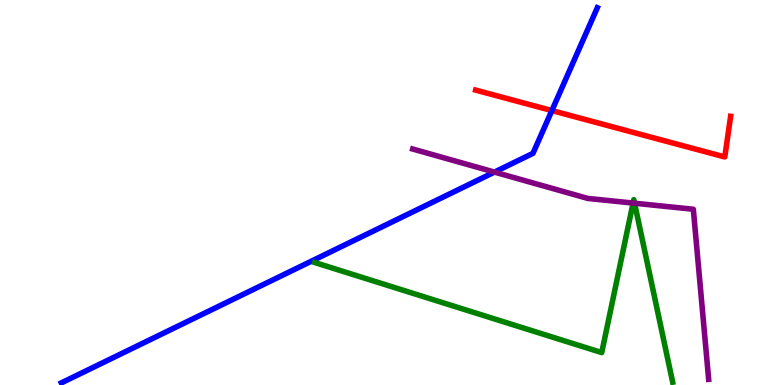[{'lines': ['blue', 'red'], 'intersections': [{'x': 7.12, 'y': 7.13}]}, {'lines': ['green', 'red'], 'intersections': []}, {'lines': ['purple', 'red'], 'intersections': []}, {'lines': ['blue', 'green'], 'intersections': []}, {'lines': ['blue', 'purple'], 'intersections': [{'x': 6.38, 'y': 5.53}]}, {'lines': ['green', 'purple'], 'intersections': [{'x': 8.17, 'y': 4.73}, {'x': 8.19, 'y': 4.72}]}]